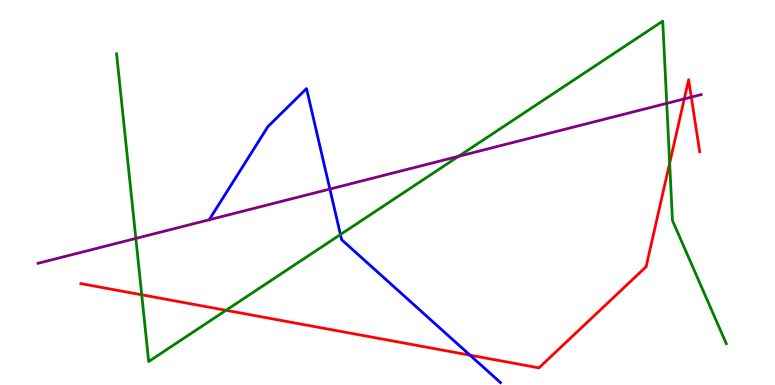[{'lines': ['blue', 'red'], 'intersections': [{'x': 6.06, 'y': 0.775}]}, {'lines': ['green', 'red'], 'intersections': [{'x': 1.83, 'y': 2.34}, {'x': 2.92, 'y': 1.94}, {'x': 8.64, 'y': 5.76}]}, {'lines': ['purple', 'red'], 'intersections': [{'x': 8.83, 'y': 7.43}, {'x': 8.92, 'y': 7.48}]}, {'lines': ['blue', 'green'], 'intersections': [{'x': 4.39, 'y': 3.91}]}, {'lines': ['blue', 'purple'], 'intersections': [{'x': 4.26, 'y': 5.09}]}, {'lines': ['green', 'purple'], 'intersections': [{'x': 1.75, 'y': 3.81}, {'x': 5.92, 'y': 5.94}, {'x': 8.6, 'y': 7.32}]}]